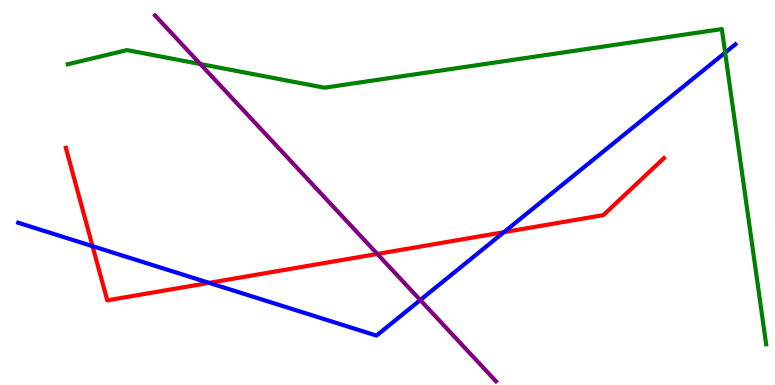[{'lines': ['blue', 'red'], 'intersections': [{'x': 1.19, 'y': 3.61}, {'x': 2.7, 'y': 2.65}, {'x': 6.5, 'y': 3.97}]}, {'lines': ['green', 'red'], 'intersections': []}, {'lines': ['purple', 'red'], 'intersections': [{'x': 4.87, 'y': 3.4}]}, {'lines': ['blue', 'green'], 'intersections': [{'x': 9.36, 'y': 8.63}]}, {'lines': ['blue', 'purple'], 'intersections': [{'x': 5.42, 'y': 2.21}]}, {'lines': ['green', 'purple'], 'intersections': [{'x': 2.59, 'y': 8.34}]}]